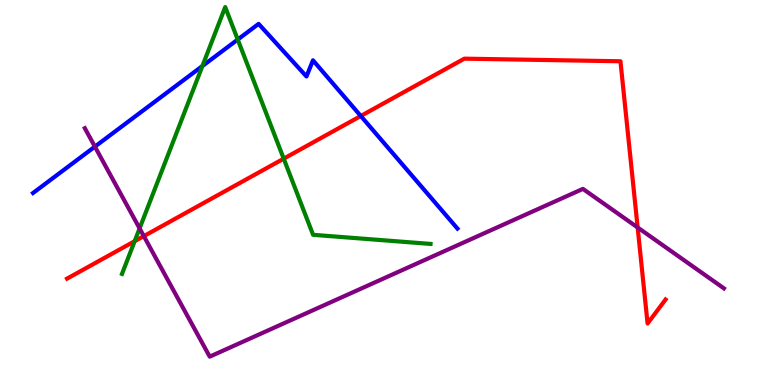[{'lines': ['blue', 'red'], 'intersections': [{'x': 4.66, 'y': 6.99}]}, {'lines': ['green', 'red'], 'intersections': [{'x': 1.74, 'y': 3.73}, {'x': 3.66, 'y': 5.88}]}, {'lines': ['purple', 'red'], 'intersections': [{'x': 1.86, 'y': 3.87}, {'x': 8.23, 'y': 4.09}]}, {'lines': ['blue', 'green'], 'intersections': [{'x': 2.61, 'y': 8.29}, {'x': 3.07, 'y': 8.97}]}, {'lines': ['blue', 'purple'], 'intersections': [{'x': 1.22, 'y': 6.19}]}, {'lines': ['green', 'purple'], 'intersections': [{'x': 1.8, 'y': 4.07}]}]